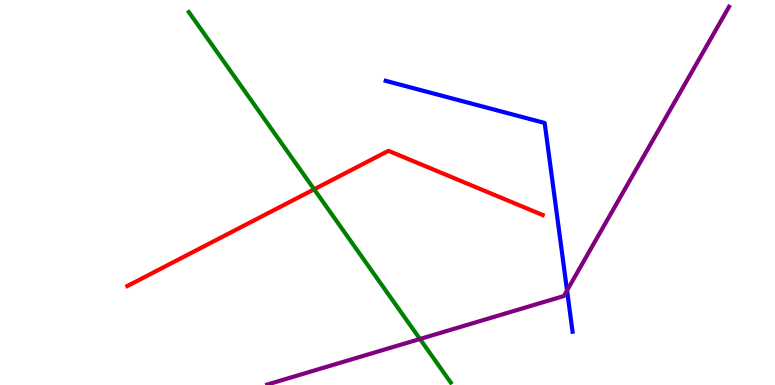[{'lines': ['blue', 'red'], 'intersections': []}, {'lines': ['green', 'red'], 'intersections': [{'x': 4.05, 'y': 5.08}]}, {'lines': ['purple', 'red'], 'intersections': []}, {'lines': ['blue', 'green'], 'intersections': []}, {'lines': ['blue', 'purple'], 'intersections': [{'x': 7.32, 'y': 2.46}]}, {'lines': ['green', 'purple'], 'intersections': [{'x': 5.42, 'y': 1.2}]}]